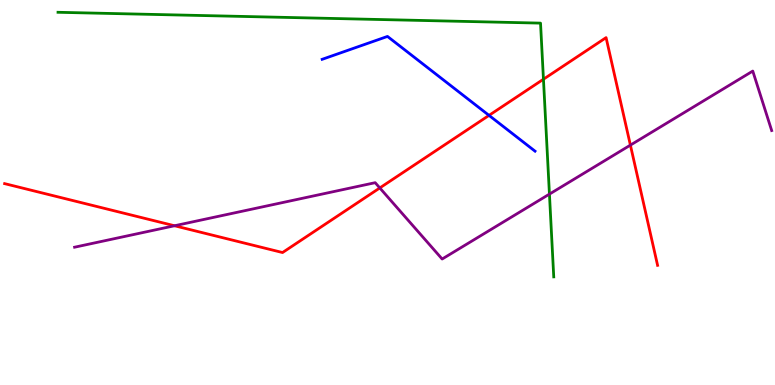[{'lines': ['blue', 'red'], 'intersections': [{'x': 6.31, 'y': 7.0}]}, {'lines': ['green', 'red'], 'intersections': [{'x': 7.01, 'y': 7.94}]}, {'lines': ['purple', 'red'], 'intersections': [{'x': 2.25, 'y': 4.14}, {'x': 4.9, 'y': 5.12}, {'x': 8.13, 'y': 6.23}]}, {'lines': ['blue', 'green'], 'intersections': []}, {'lines': ['blue', 'purple'], 'intersections': []}, {'lines': ['green', 'purple'], 'intersections': [{'x': 7.09, 'y': 4.96}]}]